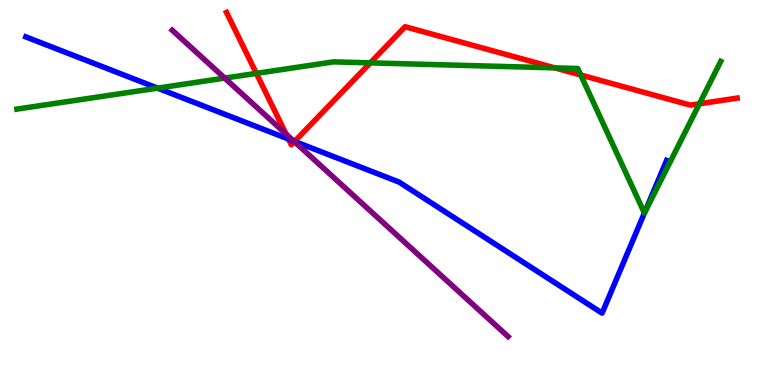[{'lines': ['blue', 'red'], 'intersections': [{'x': 3.72, 'y': 6.39}, {'x': 3.8, 'y': 6.33}]}, {'lines': ['green', 'red'], 'intersections': [{'x': 3.31, 'y': 8.09}, {'x': 4.78, 'y': 8.37}, {'x': 7.16, 'y': 8.24}, {'x': 7.49, 'y': 8.05}, {'x': 9.02, 'y': 7.3}]}, {'lines': ['purple', 'red'], 'intersections': [{'x': 3.69, 'y': 6.52}, {'x': 3.8, 'y': 6.32}]}, {'lines': ['blue', 'green'], 'intersections': [{'x': 2.03, 'y': 7.71}, {'x': 8.31, 'y': 4.47}]}, {'lines': ['blue', 'purple'], 'intersections': [{'x': 3.79, 'y': 6.33}]}, {'lines': ['green', 'purple'], 'intersections': [{'x': 2.9, 'y': 7.97}]}]